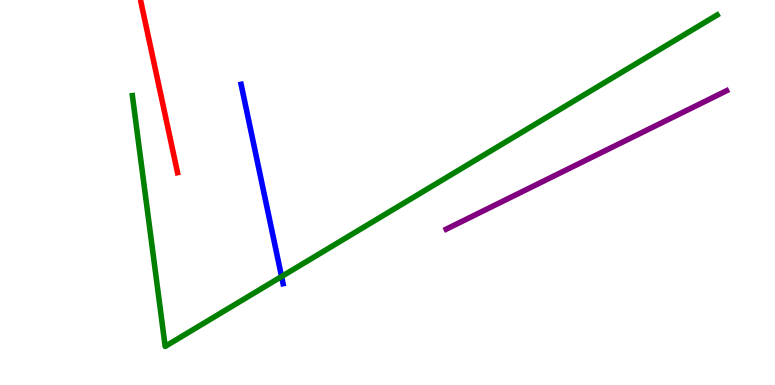[{'lines': ['blue', 'red'], 'intersections': []}, {'lines': ['green', 'red'], 'intersections': []}, {'lines': ['purple', 'red'], 'intersections': []}, {'lines': ['blue', 'green'], 'intersections': [{'x': 3.63, 'y': 2.82}]}, {'lines': ['blue', 'purple'], 'intersections': []}, {'lines': ['green', 'purple'], 'intersections': []}]